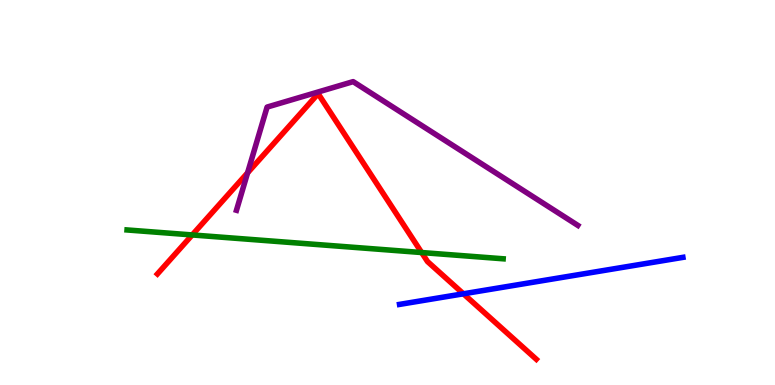[{'lines': ['blue', 'red'], 'intersections': [{'x': 5.98, 'y': 2.37}]}, {'lines': ['green', 'red'], 'intersections': [{'x': 2.48, 'y': 3.9}, {'x': 5.44, 'y': 3.44}]}, {'lines': ['purple', 'red'], 'intersections': [{'x': 3.19, 'y': 5.51}]}, {'lines': ['blue', 'green'], 'intersections': []}, {'lines': ['blue', 'purple'], 'intersections': []}, {'lines': ['green', 'purple'], 'intersections': []}]